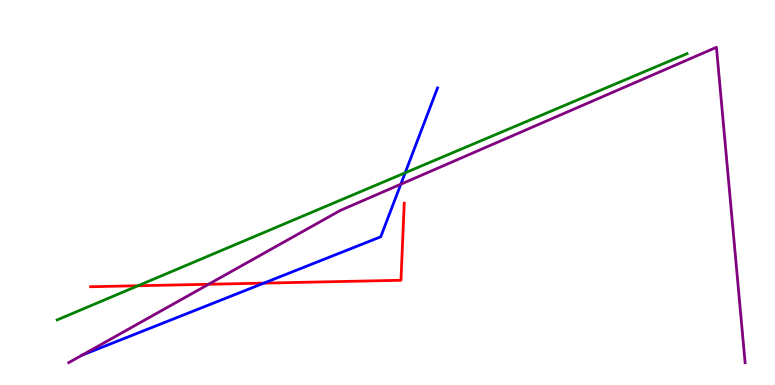[{'lines': ['blue', 'red'], 'intersections': [{'x': 3.4, 'y': 2.65}]}, {'lines': ['green', 'red'], 'intersections': [{'x': 1.78, 'y': 2.58}]}, {'lines': ['purple', 'red'], 'intersections': [{'x': 2.69, 'y': 2.62}]}, {'lines': ['blue', 'green'], 'intersections': [{'x': 5.23, 'y': 5.51}]}, {'lines': ['blue', 'purple'], 'intersections': [{'x': 1.06, 'y': 0.776}, {'x': 5.17, 'y': 5.22}]}, {'lines': ['green', 'purple'], 'intersections': []}]